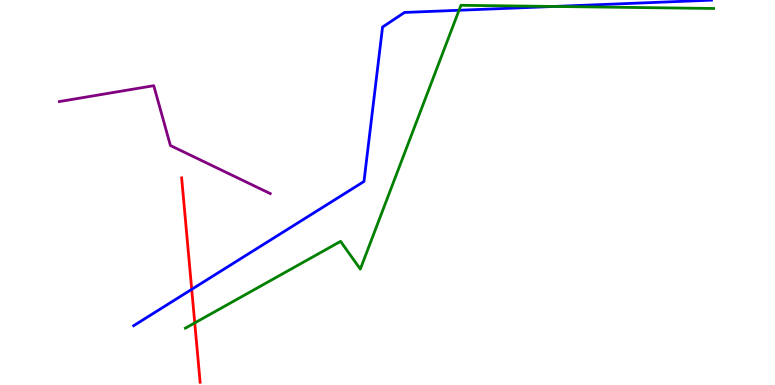[{'lines': ['blue', 'red'], 'intersections': [{'x': 2.47, 'y': 2.48}]}, {'lines': ['green', 'red'], 'intersections': [{'x': 2.51, 'y': 1.61}]}, {'lines': ['purple', 'red'], 'intersections': []}, {'lines': ['blue', 'green'], 'intersections': [{'x': 5.92, 'y': 9.73}, {'x': 7.15, 'y': 9.83}]}, {'lines': ['blue', 'purple'], 'intersections': []}, {'lines': ['green', 'purple'], 'intersections': []}]